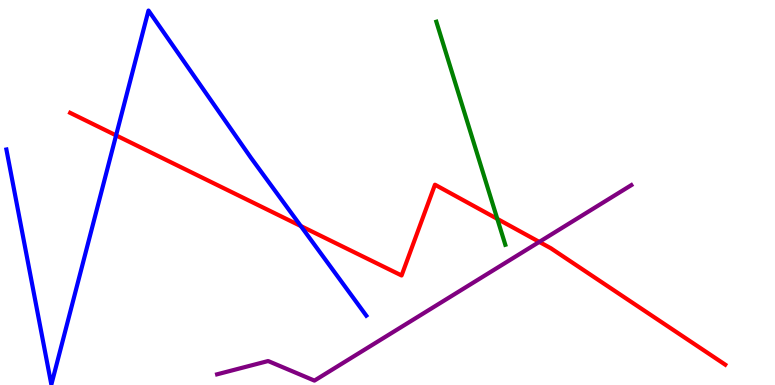[{'lines': ['blue', 'red'], 'intersections': [{'x': 1.5, 'y': 6.48}, {'x': 3.88, 'y': 4.13}]}, {'lines': ['green', 'red'], 'intersections': [{'x': 6.42, 'y': 4.31}]}, {'lines': ['purple', 'red'], 'intersections': [{'x': 6.96, 'y': 3.72}]}, {'lines': ['blue', 'green'], 'intersections': []}, {'lines': ['blue', 'purple'], 'intersections': []}, {'lines': ['green', 'purple'], 'intersections': []}]